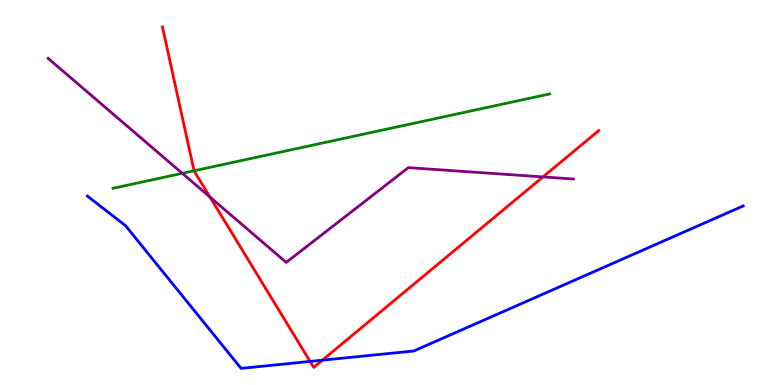[{'lines': ['blue', 'red'], 'intersections': [{'x': 4.0, 'y': 0.612}, {'x': 4.16, 'y': 0.644}]}, {'lines': ['green', 'red'], 'intersections': [{'x': 2.5, 'y': 5.56}]}, {'lines': ['purple', 'red'], 'intersections': [{'x': 2.71, 'y': 4.88}, {'x': 7.01, 'y': 5.4}]}, {'lines': ['blue', 'green'], 'intersections': []}, {'lines': ['blue', 'purple'], 'intersections': []}, {'lines': ['green', 'purple'], 'intersections': [{'x': 2.35, 'y': 5.5}]}]